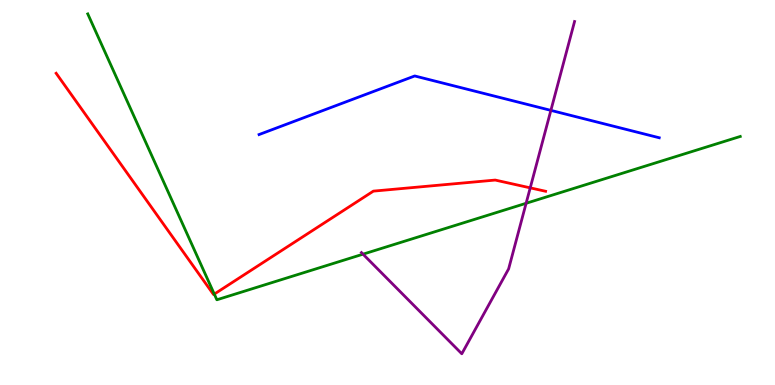[{'lines': ['blue', 'red'], 'intersections': []}, {'lines': ['green', 'red'], 'intersections': [{'x': 2.77, 'y': 2.36}]}, {'lines': ['purple', 'red'], 'intersections': [{'x': 6.84, 'y': 5.12}]}, {'lines': ['blue', 'green'], 'intersections': []}, {'lines': ['blue', 'purple'], 'intersections': [{'x': 7.11, 'y': 7.13}]}, {'lines': ['green', 'purple'], 'intersections': [{'x': 4.68, 'y': 3.4}, {'x': 6.79, 'y': 4.72}]}]